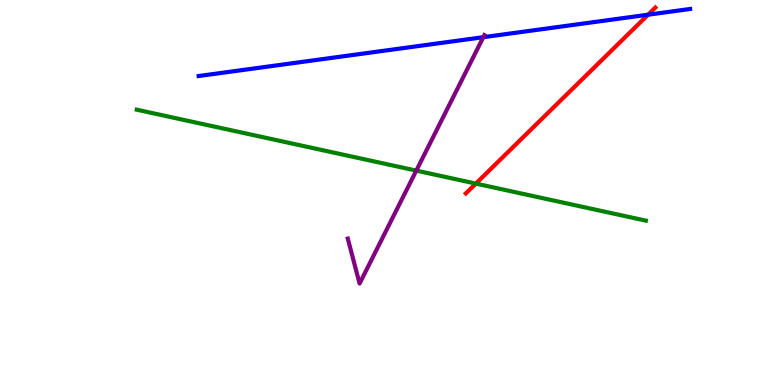[{'lines': ['blue', 'red'], 'intersections': [{'x': 8.36, 'y': 9.62}]}, {'lines': ['green', 'red'], 'intersections': [{'x': 6.14, 'y': 5.23}]}, {'lines': ['purple', 'red'], 'intersections': []}, {'lines': ['blue', 'green'], 'intersections': []}, {'lines': ['blue', 'purple'], 'intersections': [{'x': 6.24, 'y': 9.03}]}, {'lines': ['green', 'purple'], 'intersections': [{'x': 5.37, 'y': 5.57}]}]